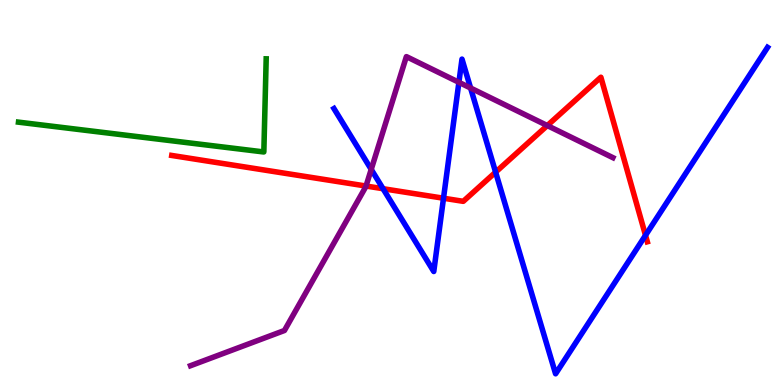[{'lines': ['blue', 'red'], 'intersections': [{'x': 4.94, 'y': 5.1}, {'x': 5.72, 'y': 4.85}, {'x': 6.39, 'y': 5.53}, {'x': 8.33, 'y': 3.89}]}, {'lines': ['green', 'red'], 'intersections': []}, {'lines': ['purple', 'red'], 'intersections': [{'x': 4.72, 'y': 5.17}, {'x': 7.06, 'y': 6.74}]}, {'lines': ['blue', 'green'], 'intersections': []}, {'lines': ['blue', 'purple'], 'intersections': [{'x': 4.79, 'y': 5.6}, {'x': 5.92, 'y': 7.86}, {'x': 6.07, 'y': 7.71}]}, {'lines': ['green', 'purple'], 'intersections': []}]